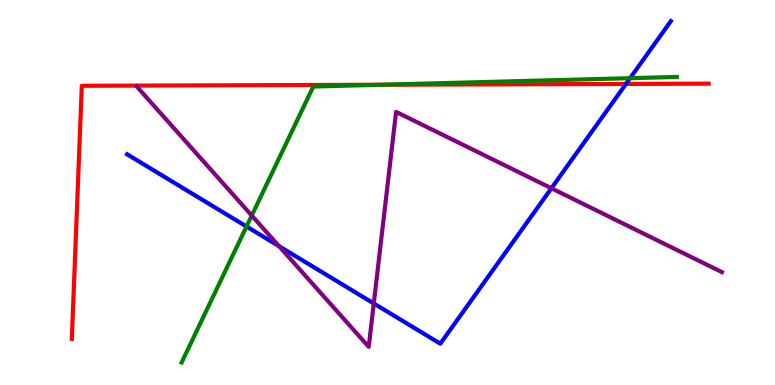[{'lines': ['blue', 'red'], 'intersections': [{'x': 8.08, 'y': 7.82}]}, {'lines': ['green', 'red'], 'intersections': [{'x': 4.91, 'y': 7.8}]}, {'lines': ['purple', 'red'], 'intersections': []}, {'lines': ['blue', 'green'], 'intersections': [{'x': 3.18, 'y': 4.12}, {'x': 8.13, 'y': 7.97}]}, {'lines': ['blue', 'purple'], 'intersections': [{'x': 3.6, 'y': 3.61}, {'x': 4.82, 'y': 2.12}, {'x': 7.11, 'y': 5.11}]}, {'lines': ['green', 'purple'], 'intersections': [{'x': 3.25, 'y': 4.4}]}]